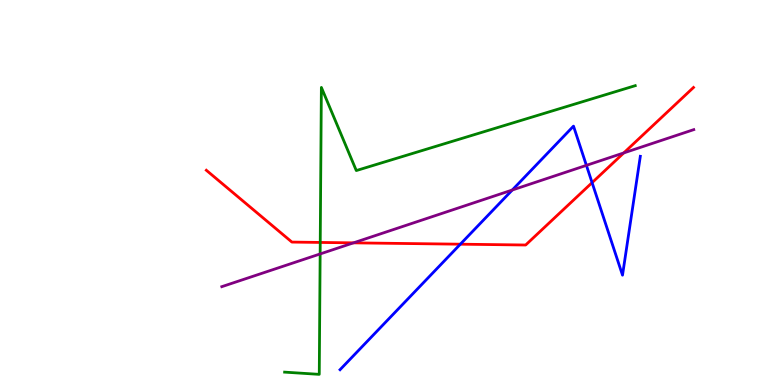[{'lines': ['blue', 'red'], 'intersections': [{'x': 5.94, 'y': 3.66}, {'x': 7.64, 'y': 5.26}]}, {'lines': ['green', 'red'], 'intersections': [{'x': 4.13, 'y': 3.7}]}, {'lines': ['purple', 'red'], 'intersections': [{'x': 4.56, 'y': 3.69}, {'x': 8.05, 'y': 6.03}]}, {'lines': ['blue', 'green'], 'intersections': []}, {'lines': ['blue', 'purple'], 'intersections': [{'x': 6.61, 'y': 5.06}, {'x': 7.57, 'y': 5.71}]}, {'lines': ['green', 'purple'], 'intersections': [{'x': 4.13, 'y': 3.4}]}]